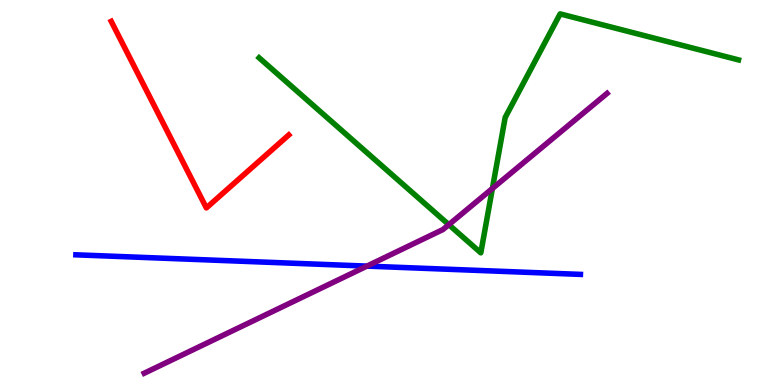[{'lines': ['blue', 'red'], 'intersections': []}, {'lines': ['green', 'red'], 'intersections': []}, {'lines': ['purple', 'red'], 'intersections': []}, {'lines': ['blue', 'green'], 'intersections': []}, {'lines': ['blue', 'purple'], 'intersections': [{'x': 4.73, 'y': 3.09}]}, {'lines': ['green', 'purple'], 'intersections': [{'x': 5.79, 'y': 4.16}, {'x': 6.35, 'y': 5.1}]}]